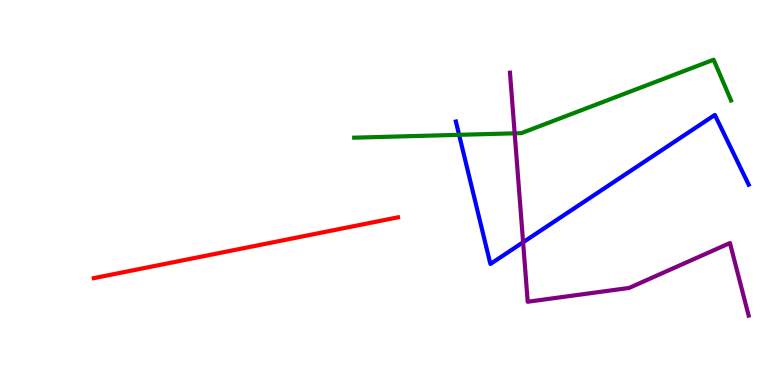[{'lines': ['blue', 'red'], 'intersections': []}, {'lines': ['green', 'red'], 'intersections': []}, {'lines': ['purple', 'red'], 'intersections': []}, {'lines': ['blue', 'green'], 'intersections': [{'x': 5.92, 'y': 6.5}]}, {'lines': ['blue', 'purple'], 'intersections': [{'x': 6.75, 'y': 3.71}]}, {'lines': ['green', 'purple'], 'intersections': [{'x': 6.64, 'y': 6.54}]}]